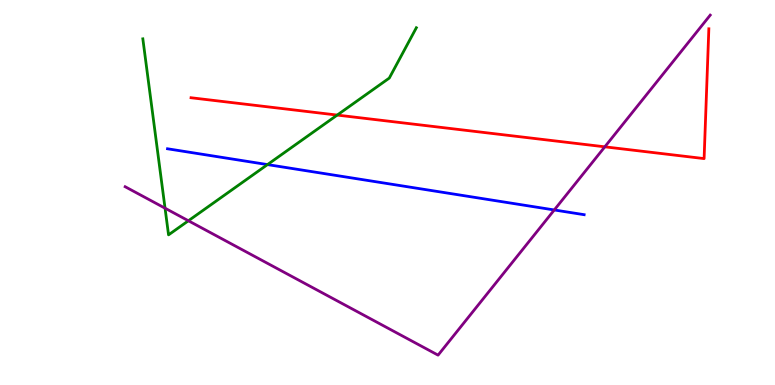[{'lines': ['blue', 'red'], 'intersections': []}, {'lines': ['green', 'red'], 'intersections': [{'x': 4.35, 'y': 7.01}]}, {'lines': ['purple', 'red'], 'intersections': [{'x': 7.8, 'y': 6.19}]}, {'lines': ['blue', 'green'], 'intersections': [{'x': 3.45, 'y': 5.72}]}, {'lines': ['blue', 'purple'], 'intersections': [{'x': 7.15, 'y': 4.55}]}, {'lines': ['green', 'purple'], 'intersections': [{'x': 2.13, 'y': 4.59}, {'x': 2.43, 'y': 4.27}]}]